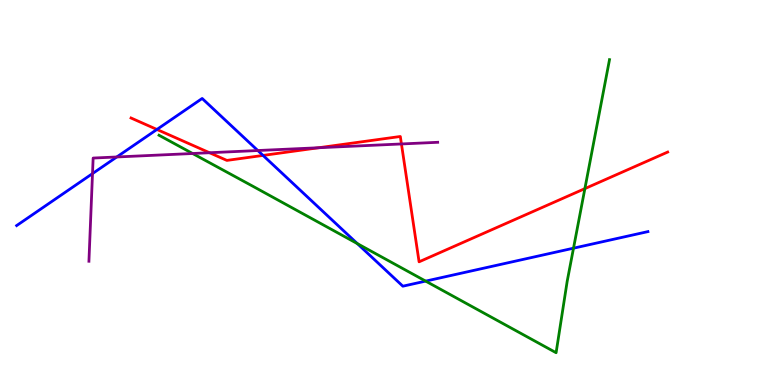[{'lines': ['blue', 'red'], 'intersections': [{'x': 2.02, 'y': 6.64}, {'x': 3.39, 'y': 5.96}]}, {'lines': ['green', 'red'], 'intersections': [{'x': 7.55, 'y': 5.1}]}, {'lines': ['purple', 'red'], 'intersections': [{'x': 2.7, 'y': 6.03}, {'x': 4.11, 'y': 6.16}, {'x': 5.18, 'y': 6.26}]}, {'lines': ['blue', 'green'], 'intersections': [{'x': 4.61, 'y': 3.67}, {'x': 5.49, 'y': 2.7}, {'x': 7.4, 'y': 3.55}]}, {'lines': ['blue', 'purple'], 'intersections': [{'x': 1.19, 'y': 5.49}, {'x': 1.51, 'y': 5.92}, {'x': 3.33, 'y': 6.09}]}, {'lines': ['green', 'purple'], 'intersections': [{'x': 2.49, 'y': 6.01}]}]